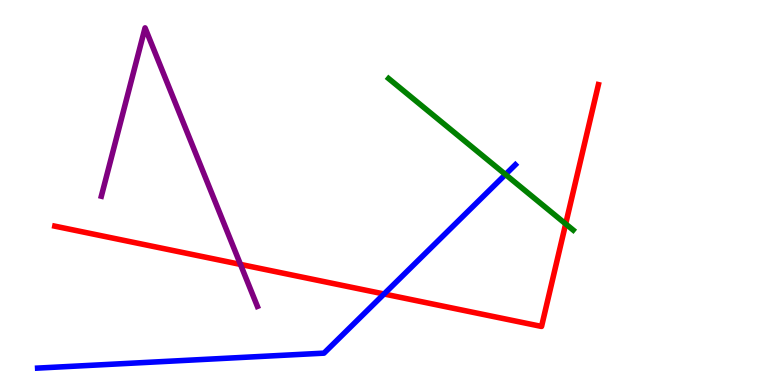[{'lines': ['blue', 'red'], 'intersections': [{'x': 4.96, 'y': 2.36}]}, {'lines': ['green', 'red'], 'intersections': [{'x': 7.3, 'y': 4.18}]}, {'lines': ['purple', 'red'], 'intersections': [{'x': 3.1, 'y': 3.13}]}, {'lines': ['blue', 'green'], 'intersections': [{'x': 6.52, 'y': 5.47}]}, {'lines': ['blue', 'purple'], 'intersections': []}, {'lines': ['green', 'purple'], 'intersections': []}]